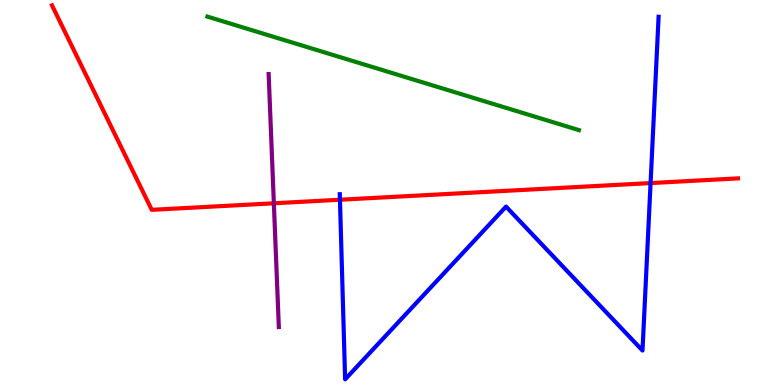[{'lines': ['blue', 'red'], 'intersections': [{'x': 4.39, 'y': 4.81}, {'x': 8.39, 'y': 5.24}]}, {'lines': ['green', 'red'], 'intersections': []}, {'lines': ['purple', 'red'], 'intersections': [{'x': 3.53, 'y': 4.72}]}, {'lines': ['blue', 'green'], 'intersections': []}, {'lines': ['blue', 'purple'], 'intersections': []}, {'lines': ['green', 'purple'], 'intersections': []}]